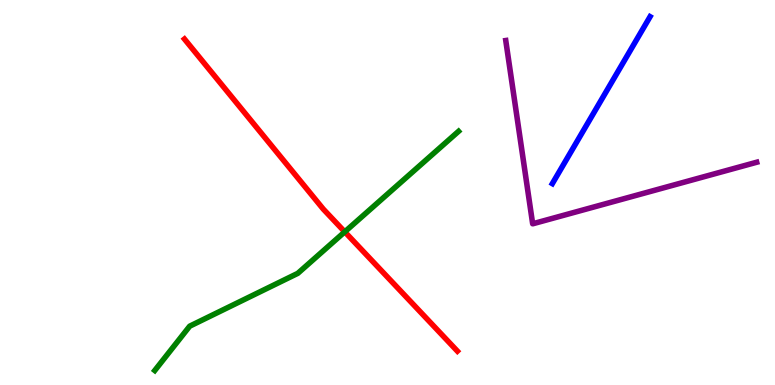[{'lines': ['blue', 'red'], 'intersections': []}, {'lines': ['green', 'red'], 'intersections': [{'x': 4.45, 'y': 3.98}]}, {'lines': ['purple', 'red'], 'intersections': []}, {'lines': ['blue', 'green'], 'intersections': []}, {'lines': ['blue', 'purple'], 'intersections': []}, {'lines': ['green', 'purple'], 'intersections': []}]